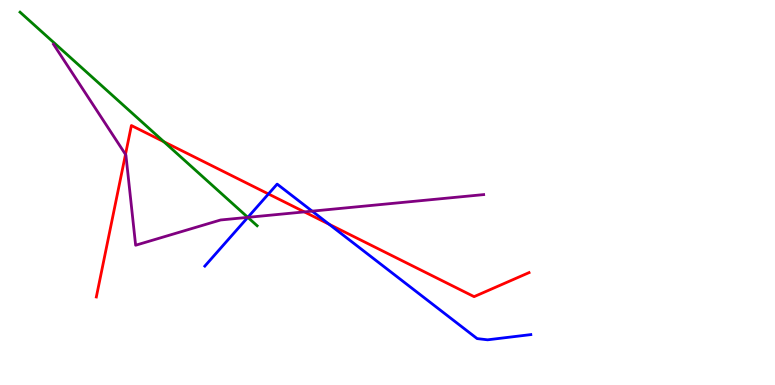[{'lines': ['blue', 'red'], 'intersections': [{'x': 3.46, 'y': 4.96}, {'x': 4.25, 'y': 4.18}]}, {'lines': ['green', 'red'], 'intersections': [{'x': 2.11, 'y': 6.32}]}, {'lines': ['purple', 'red'], 'intersections': [{'x': 1.62, 'y': 5.99}, {'x': 3.93, 'y': 4.5}]}, {'lines': ['blue', 'green'], 'intersections': [{'x': 3.2, 'y': 4.35}]}, {'lines': ['blue', 'purple'], 'intersections': [{'x': 3.2, 'y': 4.35}, {'x': 4.03, 'y': 4.52}]}, {'lines': ['green', 'purple'], 'intersections': [{'x': 3.2, 'y': 4.35}]}]